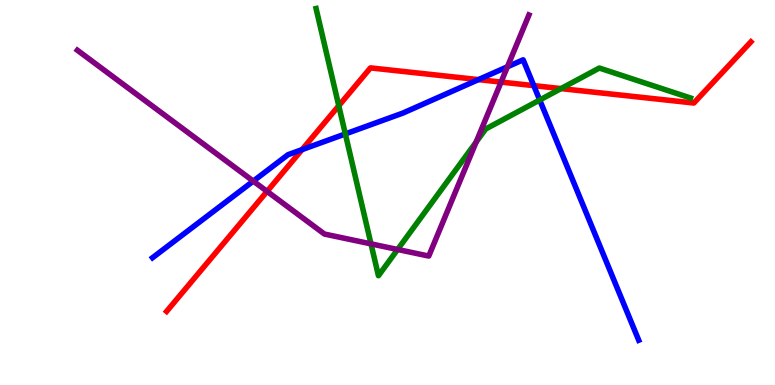[{'lines': ['blue', 'red'], 'intersections': [{'x': 3.9, 'y': 6.11}, {'x': 6.17, 'y': 7.93}, {'x': 6.89, 'y': 7.78}]}, {'lines': ['green', 'red'], 'intersections': [{'x': 4.37, 'y': 7.25}, {'x': 7.24, 'y': 7.7}]}, {'lines': ['purple', 'red'], 'intersections': [{'x': 3.45, 'y': 5.03}, {'x': 6.47, 'y': 7.87}]}, {'lines': ['blue', 'green'], 'intersections': [{'x': 4.46, 'y': 6.52}, {'x': 6.96, 'y': 7.4}]}, {'lines': ['blue', 'purple'], 'intersections': [{'x': 3.27, 'y': 5.3}, {'x': 6.55, 'y': 8.27}]}, {'lines': ['green', 'purple'], 'intersections': [{'x': 4.79, 'y': 3.67}, {'x': 5.13, 'y': 3.52}, {'x': 6.14, 'y': 6.31}]}]